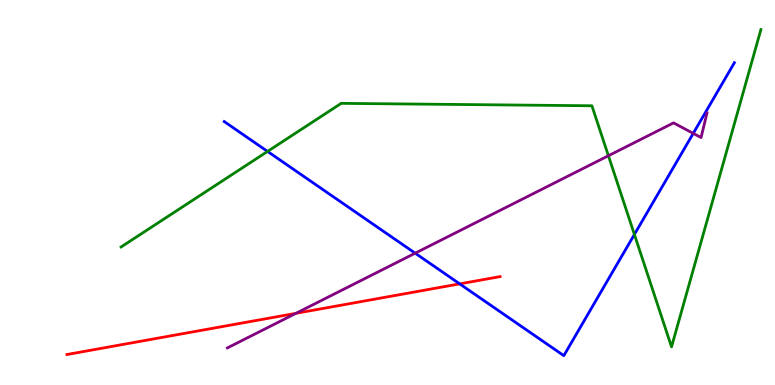[{'lines': ['blue', 'red'], 'intersections': [{'x': 5.93, 'y': 2.63}]}, {'lines': ['green', 'red'], 'intersections': []}, {'lines': ['purple', 'red'], 'intersections': [{'x': 3.82, 'y': 1.86}]}, {'lines': ['blue', 'green'], 'intersections': [{'x': 3.45, 'y': 6.07}, {'x': 8.19, 'y': 3.91}]}, {'lines': ['blue', 'purple'], 'intersections': [{'x': 5.36, 'y': 3.42}, {'x': 8.95, 'y': 6.54}]}, {'lines': ['green', 'purple'], 'intersections': [{'x': 7.85, 'y': 5.95}]}]